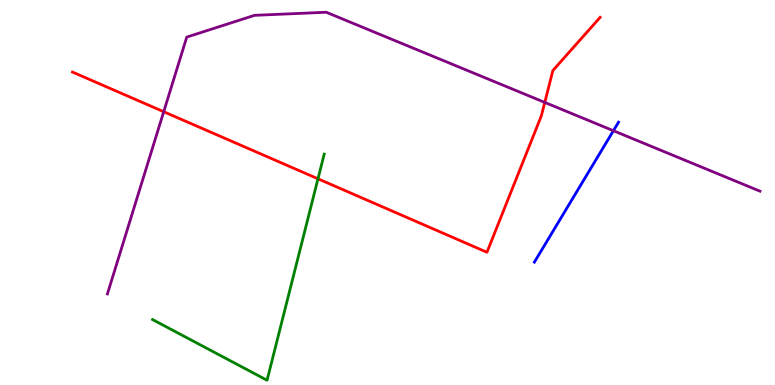[{'lines': ['blue', 'red'], 'intersections': []}, {'lines': ['green', 'red'], 'intersections': [{'x': 4.1, 'y': 5.36}]}, {'lines': ['purple', 'red'], 'intersections': [{'x': 2.11, 'y': 7.1}, {'x': 7.03, 'y': 7.34}]}, {'lines': ['blue', 'green'], 'intersections': []}, {'lines': ['blue', 'purple'], 'intersections': [{'x': 7.91, 'y': 6.6}]}, {'lines': ['green', 'purple'], 'intersections': []}]